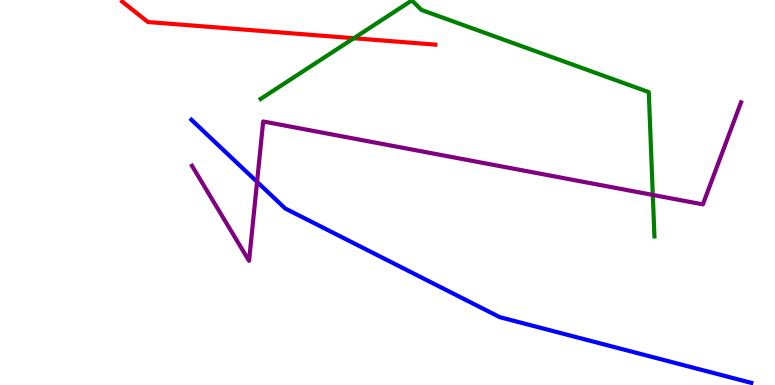[{'lines': ['blue', 'red'], 'intersections': []}, {'lines': ['green', 'red'], 'intersections': [{'x': 4.57, 'y': 9.01}]}, {'lines': ['purple', 'red'], 'intersections': []}, {'lines': ['blue', 'green'], 'intersections': []}, {'lines': ['blue', 'purple'], 'intersections': [{'x': 3.32, 'y': 5.28}]}, {'lines': ['green', 'purple'], 'intersections': [{'x': 8.42, 'y': 4.94}]}]